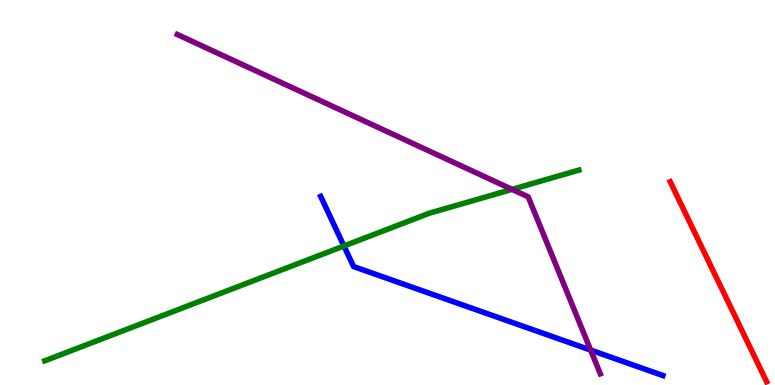[{'lines': ['blue', 'red'], 'intersections': []}, {'lines': ['green', 'red'], 'intersections': []}, {'lines': ['purple', 'red'], 'intersections': []}, {'lines': ['blue', 'green'], 'intersections': [{'x': 4.44, 'y': 3.61}]}, {'lines': ['blue', 'purple'], 'intersections': [{'x': 7.62, 'y': 0.907}]}, {'lines': ['green', 'purple'], 'intersections': [{'x': 6.61, 'y': 5.08}]}]